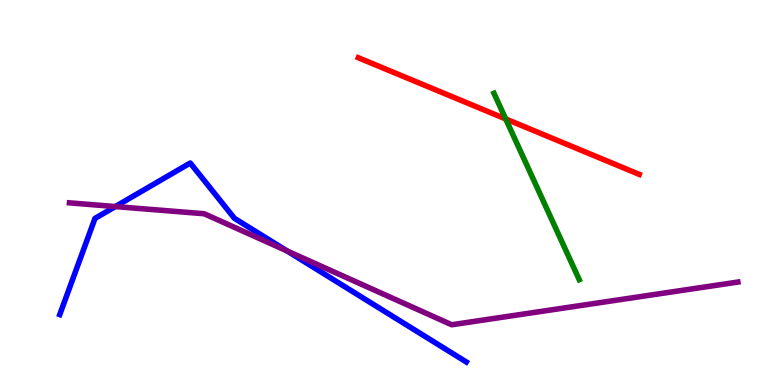[{'lines': ['blue', 'red'], 'intersections': []}, {'lines': ['green', 'red'], 'intersections': [{'x': 6.53, 'y': 6.91}]}, {'lines': ['purple', 'red'], 'intersections': []}, {'lines': ['blue', 'green'], 'intersections': []}, {'lines': ['blue', 'purple'], 'intersections': [{'x': 1.49, 'y': 4.63}, {'x': 3.7, 'y': 3.48}]}, {'lines': ['green', 'purple'], 'intersections': []}]